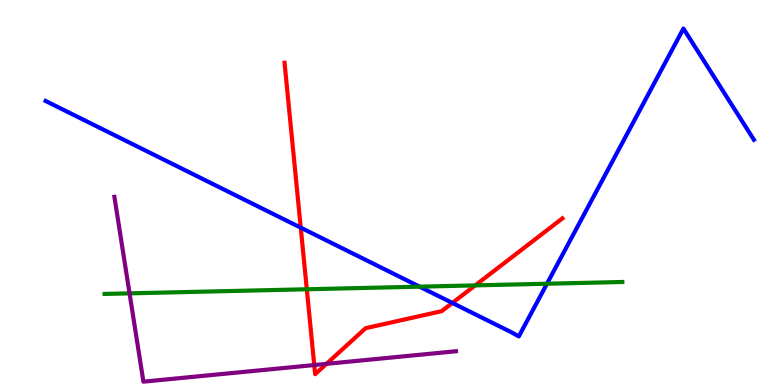[{'lines': ['blue', 'red'], 'intersections': [{'x': 3.88, 'y': 4.09}, {'x': 5.84, 'y': 2.13}]}, {'lines': ['green', 'red'], 'intersections': [{'x': 3.96, 'y': 2.49}, {'x': 6.13, 'y': 2.59}]}, {'lines': ['purple', 'red'], 'intersections': [{'x': 4.05, 'y': 0.519}, {'x': 4.21, 'y': 0.55}]}, {'lines': ['blue', 'green'], 'intersections': [{'x': 5.41, 'y': 2.55}, {'x': 7.06, 'y': 2.63}]}, {'lines': ['blue', 'purple'], 'intersections': []}, {'lines': ['green', 'purple'], 'intersections': [{'x': 1.67, 'y': 2.38}]}]